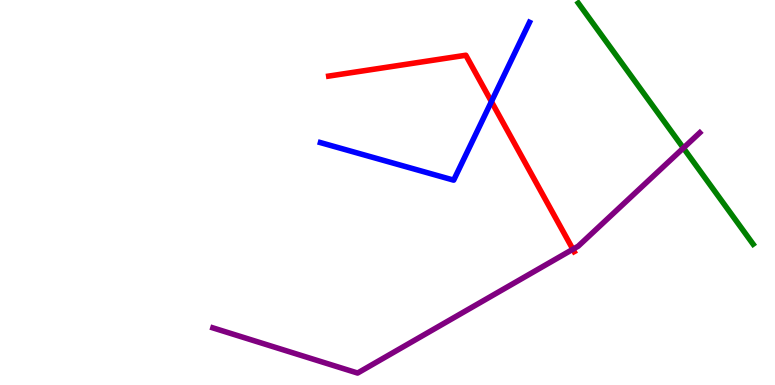[{'lines': ['blue', 'red'], 'intersections': [{'x': 6.34, 'y': 7.36}]}, {'lines': ['green', 'red'], 'intersections': []}, {'lines': ['purple', 'red'], 'intersections': [{'x': 7.39, 'y': 3.53}]}, {'lines': ['blue', 'green'], 'intersections': []}, {'lines': ['blue', 'purple'], 'intersections': []}, {'lines': ['green', 'purple'], 'intersections': [{'x': 8.82, 'y': 6.16}]}]